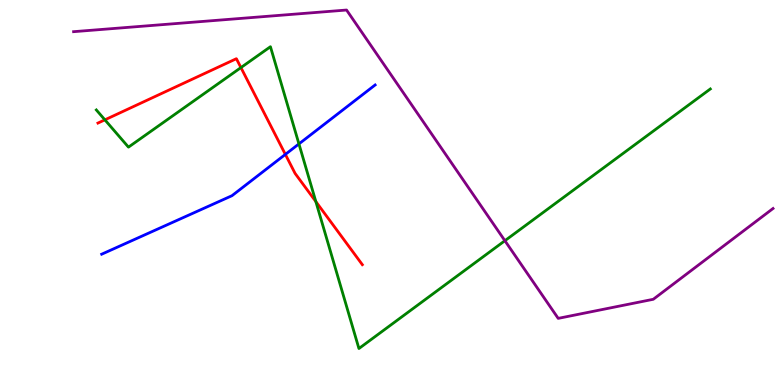[{'lines': ['blue', 'red'], 'intersections': [{'x': 3.68, 'y': 5.99}]}, {'lines': ['green', 'red'], 'intersections': [{'x': 1.35, 'y': 6.89}, {'x': 3.11, 'y': 8.24}, {'x': 4.08, 'y': 4.76}]}, {'lines': ['purple', 'red'], 'intersections': []}, {'lines': ['blue', 'green'], 'intersections': [{'x': 3.86, 'y': 6.26}]}, {'lines': ['blue', 'purple'], 'intersections': []}, {'lines': ['green', 'purple'], 'intersections': [{'x': 6.51, 'y': 3.75}]}]